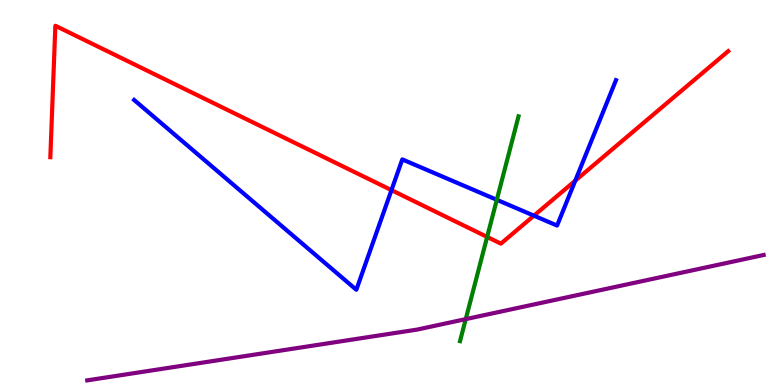[{'lines': ['blue', 'red'], 'intersections': [{'x': 5.05, 'y': 5.06}, {'x': 6.89, 'y': 4.4}, {'x': 7.42, 'y': 5.31}]}, {'lines': ['green', 'red'], 'intersections': [{'x': 6.29, 'y': 3.85}]}, {'lines': ['purple', 'red'], 'intersections': []}, {'lines': ['blue', 'green'], 'intersections': [{'x': 6.41, 'y': 4.81}]}, {'lines': ['blue', 'purple'], 'intersections': []}, {'lines': ['green', 'purple'], 'intersections': [{'x': 6.01, 'y': 1.71}]}]